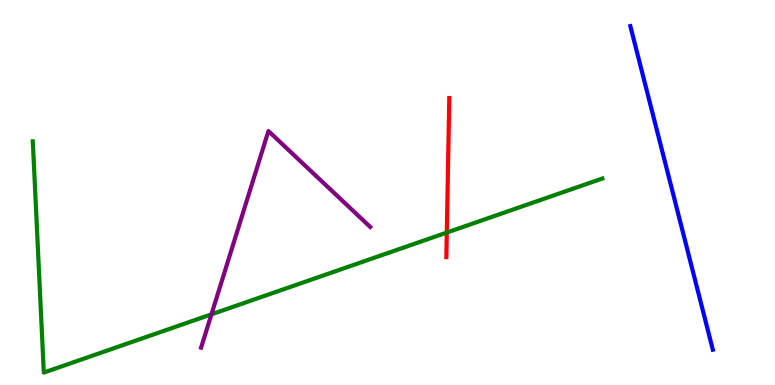[{'lines': ['blue', 'red'], 'intersections': []}, {'lines': ['green', 'red'], 'intersections': [{'x': 5.77, 'y': 3.96}]}, {'lines': ['purple', 'red'], 'intersections': []}, {'lines': ['blue', 'green'], 'intersections': []}, {'lines': ['blue', 'purple'], 'intersections': []}, {'lines': ['green', 'purple'], 'intersections': [{'x': 2.73, 'y': 1.84}]}]